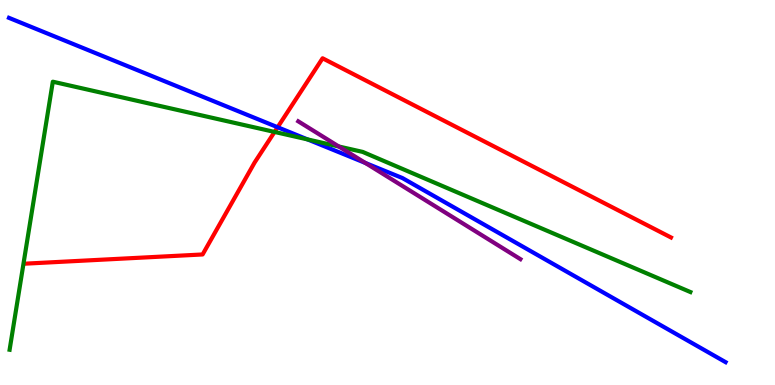[{'lines': ['blue', 'red'], 'intersections': [{'x': 3.58, 'y': 6.7}]}, {'lines': ['green', 'red'], 'intersections': [{'x': 3.54, 'y': 6.57}]}, {'lines': ['purple', 'red'], 'intersections': []}, {'lines': ['blue', 'green'], 'intersections': [{'x': 3.97, 'y': 6.38}]}, {'lines': ['blue', 'purple'], 'intersections': [{'x': 4.71, 'y': 5.77}]}, {'lines': ['green', 'purple'], 'intersections': [{'x': 4.37, 'y': 6.19}]}]